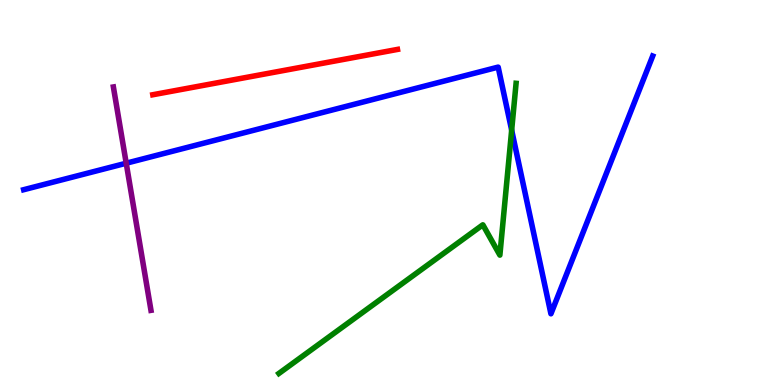[{'lines': ['blue', 'red'], 'intersections': []}, {'lines': ['green', 'red'], 'intersections': []}, {'lines': ['purple', 'red'], 'intersections': []}, {'lines': ['blue', 'green'], 'intersections': [{'x': 6.6, 'y': 6.62}]}, {'lines': ['blue', 'purple'], 'intersections': [{'x': 1.63, 'y': 5.76}]}, {'lines': ['green', 'purple'], 'intersections': []}]